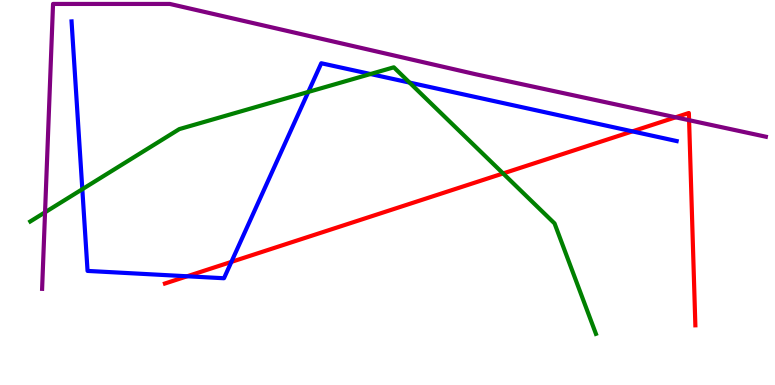[{'lines': ['blue', 'red'], 'intersections': [{'x': 2.41, 'y': 2.82}, {'x': 2.99, 'y': 3.2}, {'x': 8.16, 'y': 6.59}]}, {'lines': ['green', 'red'], 'intersections': [{'x': 6.49, 'y': 5.49}]}, {'lines': ['purple', 'red'], 'intersections': [{'x': 8.72, 'y': 6.95}, {'x': 8.89, 'y': 6.88}]}, {'lines': ['blue', 'green'], 'intersections': [{'x': 1.06, 'y': 5.09}, {'x': 3.98, 'y': 7.61}, {'x': 4.78, 'y': 8.08}, {'x': 5.28, 'y': 7.86}]}, {'lines': ['blue', 'purple'], 'intersections': []}, {'lines': ['green', 'purple'], 'intersections': [{'x': 0.581, 'y': 4.49}]}]